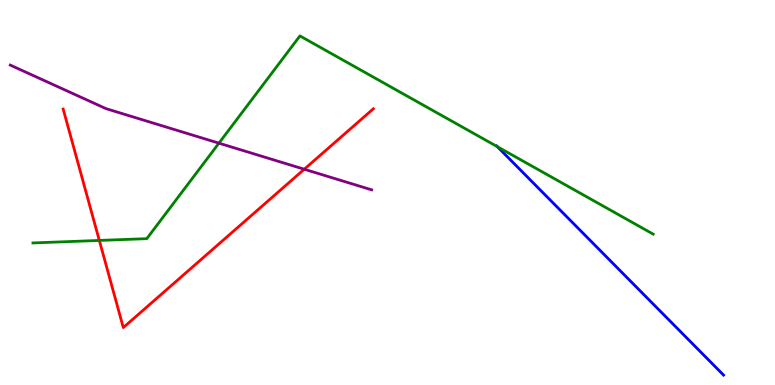[{'lines': ['blue', 'red'], 'intersections': []}, {'lines': ['green', 'red'], 'intersections': [{'x': 1.28, 'y': 3.75}]}, {'lines': ['purple', 'red'], 'intersections': [{'x': 3.93, 'y': 5.6}]}, {'lines': ['blue', 'green'], 'intersections': [{'x': 6.42, 'y': 6.19}]}, {'lines': ['blue', 'purple'], 'intersections': []}, {'lines': ['green', 'purple'], 'intersections': [{'x': 2.82, 'y': 6.28}]}]